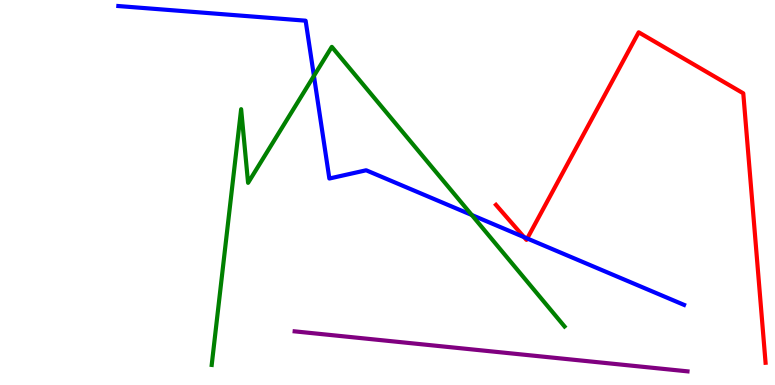[{'lines': ['blue', 'red'], 'intersections': [{'x': 6.76, 'y': 3.84}, {'x': 6.8, 'y': 3.81}]}, {'lines': ['green', 'red'], 'intersections': []}, {'lines': ['purple', 'red'], 'intersections': []}, {'lines': ['blue', 'green'], 'intersections': [{'x': 4.05, 'y': 8.03}, {'x': 6.09, 'y': 4.42}]}, {'lines': ['blue', 'purple'], 'intersections': []}, {'lines': ['green', 'purple'], 'intersections': []}]